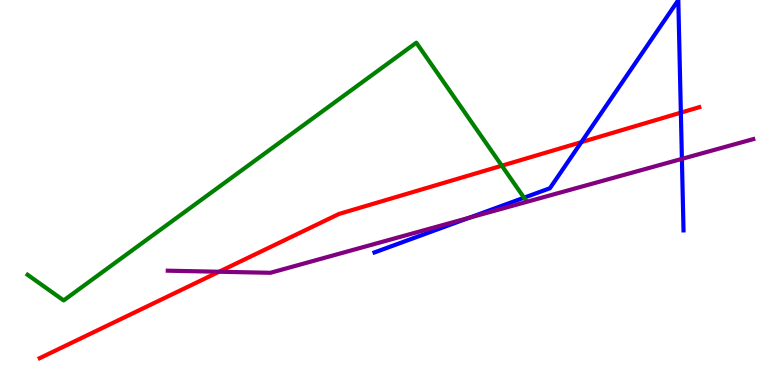[{'lines': ['blue', 'red'], 'intersections': [{'x': 7.5, 'y': 6.31}, {'x': 8.79, 'y': 7.07}]}, {'lines': ['green', 'red'], 'intersections': [{'x': 6.48, 'y': 5.7}]}, {'lines': ['purple', 'red'], 'intersections': [{'x': 2.83, 'y': 2.94}]}, {'lines': ['blue', 'green'], 'intersections': [{'x': 6.76, 'y': 4.86}]}, {'lines': ['blue', 'purple'], 'intersections': [{'x': 6.06, 'y': 4.34}, {'x': 8.8, 'y': 5.87}]}, {'lines': ['green', 'purple'], 'intersections': []}]